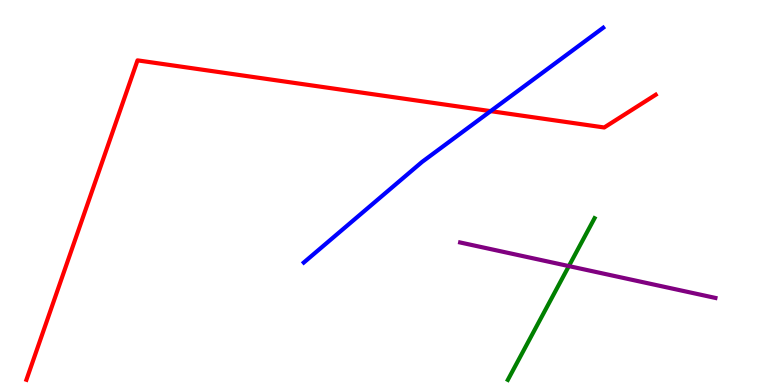[{'lines': ['blue', 'red'], 'intersections': [{'x': 6.33, 'y': 7.11}]}, {'lines': ['green', 'red'], 'intersections': []}, {'lines': ['purple', 'red'], 'intersections': []}, {'lines': ['blue', 'green'], 'intersections': []}, {'lines': ['blue', 'purple'], 'intersections': []}, {'lines': ['green', 'purple'], 'intersections': [{'x': 7.34, 'y': 3.09}]}]